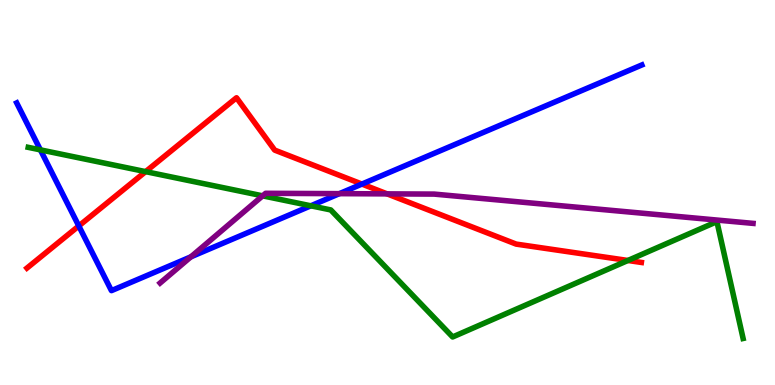[{'lines': ['blue', 'red'], 'intersections': [{'x': 1.02, 'y': 4.13}, {'x': 4.67, 'y': 5.22}]}, {'lines': ['green', 'red'], 'intersections': [{'x': 1.88, 'y': 5.54}, {'x': 8.1, 'y': 3.23}]}, {'lines': ['purple', 'red'], 'intersections': [{'x': 5.0, 'y': 4.96}]}, {'lines': ['blue', 'green'], 'intersections': [{'x': 0.521, 'y': 6.11}, {'x': 4.01, 'y': 4.65}]}, {'lines': ['blue', 'purple'], 'intersections': [{'x': 2.46, 'y': 3.33}, {'x': 4.38, 'y': 4.97}]}, {'lines': ['green', 'purple'], 'intersections': [{'x': 3.39, 'y': 4.91}]}]